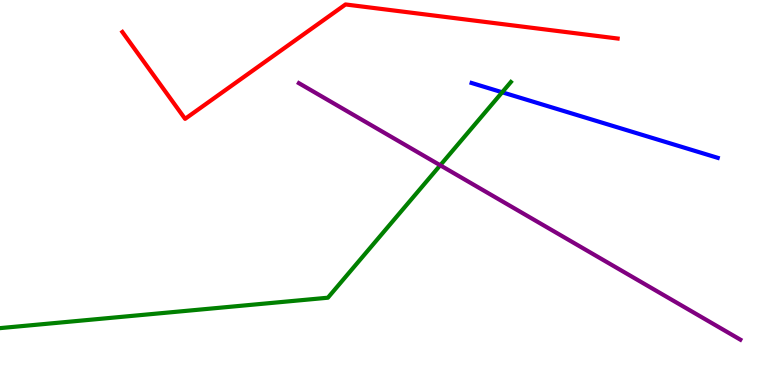[{'lines': ['blue', 'red'], 'intersections': []}, {'lines': ['green', 'red'], 'intersections': []}, {'lines': ['purple', 'red'], 'intersections': []}, {'lines': ['blue', 'green'], 'intersections': [{'x': 6.48, 'y': 7.6}]}, {'lines': ['blue', 'purple'], 'intersections': []}, {'lines': ['green', 'purple'], 'intersections': [{'x': 5.68, 'y': 5.71}]}]